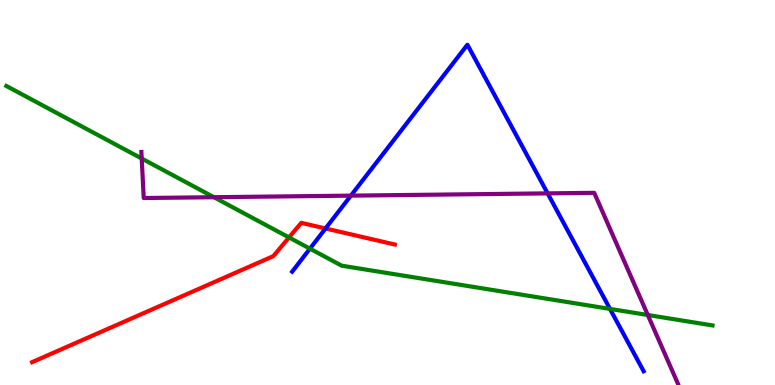[{'lines': ['blue', 'red'], 'intersections': [{'x': 4.2, 'y': 4.07}]}, {'lines': ['green', 'red'], 'intersections': [{'x': 3.73, 'y': 3.83}]}, {'lines': ['purple', 'red'], 'intersections': []}, {'lines': ['blue', 'green'], 'intersections': [{'x': 4.0, 'y': 3.54}, {'x': 7.87, 'y': 1.98}]}, {'lines': ['blue', 'purple'], 'intersections': [{'x': 4.53, 'y': 4.92}, {'x': 7.07, 'y': 4.98}]}, {'lines': ['green', 'purple'], 'intersections': [{'x': 1.83, 'y': 5.88}, {'x': 2.76, 'y': 4.88}, {'x': 8.36, 'y': 1.82}]}]